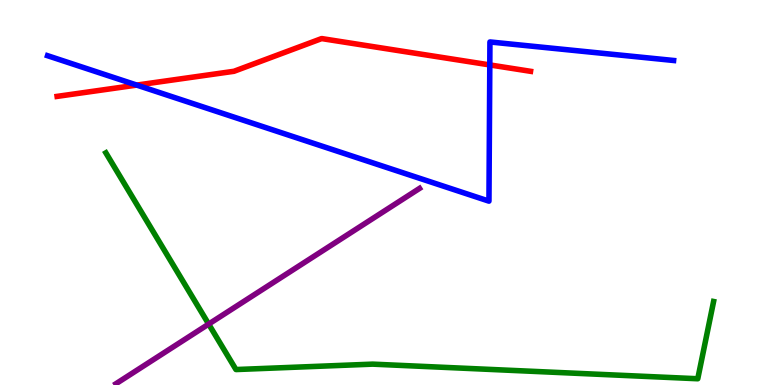[{'lines': ['blue', 'red'], 'intersections': [{'x': 1.76, 'y': 7.79}, {'x': 6.32, 'y': 8.31}]}, {'lines': ['green', 'red'], 'intersections': []}, {'lines': ['purple', 'red'], 'intersections': []}, {'lines': ['blue', 'green'], 'intersections': []}, {'lines': ['blue', 'purple'], 'intersections': []}, {'lines': ['green', 'purple'], 'intersections': [{'x': 2.69, 'y': 1.58}]}]